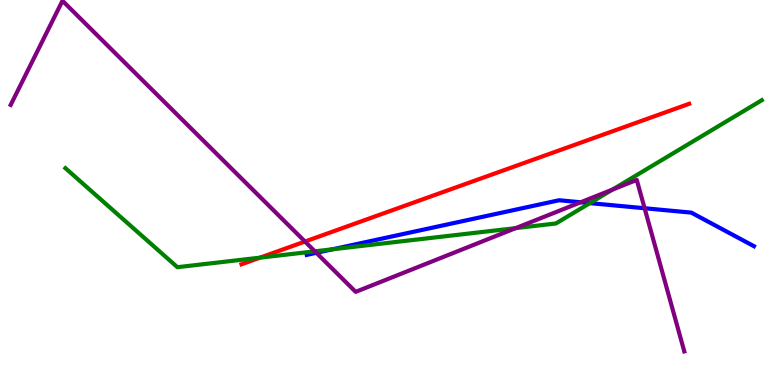[{'lines': ['blue', 'red'], 'intersections': []}, {'lines': ['green', 'red'], 'intersections': [{'x': 3.35, 'y': 3.31}]}, {'lines': ['purple', 'red'], 'intersections': [{'x': 3.94, 'y': 3.73}]}, {'lines': ['blue', 'green'], 'intersections': [{'x': 4.29, 'y': 3.53}, {'x': 7.61, 'y': 4.72}]}, {'lines': ['blue', 'purple'], 'intersections': [{'x': 4.08, 'y': 3.43}, {'x': 7.49, 'y': 4.75}, {'x': 8.32, 'y': 4.59}]}, {'lines': ['green', 'purple'], 'intersections': [{'x': 4.06, 'y': 3.47}, {'x': 6.65, 'y': 4.07}, {'x': 7.9, 'y': 5.08}]}]